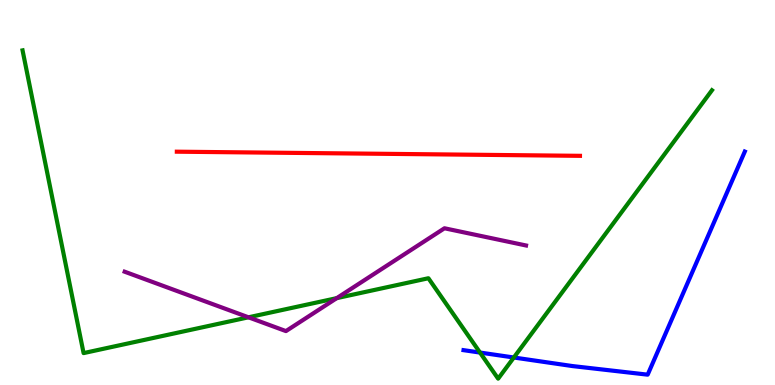[{'lines': ['blue', 'red'], 'intersections': []}, {'lines': ['green', 'red'], 'intersections': []}, {'lines': ['purple', 'red'], 'intersections': []}, {'lines': ['blue', 'green'], 'intersections': [{'x': 6.19, 'y': 0.843}, {'x': 6.63, 'y': 0.714}]}, {'lines': ['blue', 'purple'], 'intersections': []}, {'lines': ['green', 'purple'], 'intersections': [{'x': 3.21, 'y': 1.76}, {'x': 4.35, 'y': 2.26}]}]